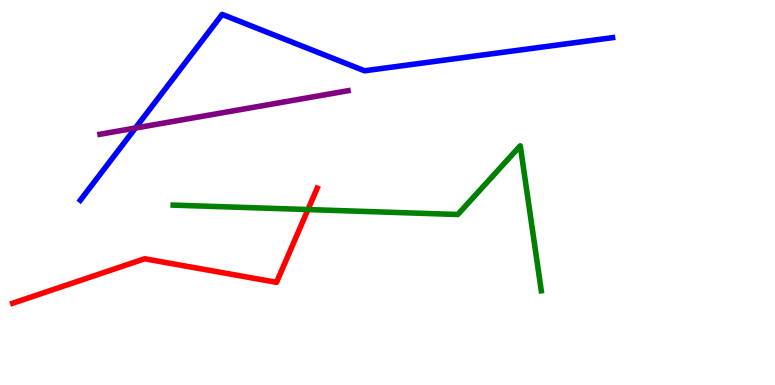[{'lines': ['blue', 'red'], 'intersections': []}, {'lines': ['green', 'red'], 'intersections': [{'x': 3.97, 'y': 4.56}]}, {'lines': ['purple', 'red'], 'intersections': []}, {'lines': ['blue', 'green'], 'intersections': []}, {'lines': ['blue', 'purple'], 'intersections': [{'x': 1.75, 'y': 6.67}]}, {'lines': ['green', 'purple'], 'intersections': []}]